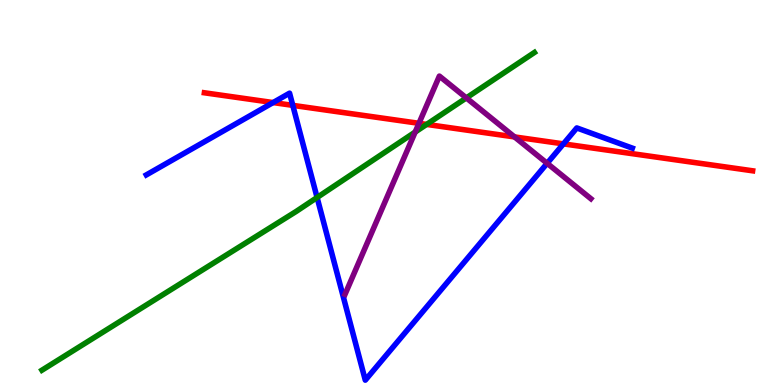[{'lines': ['blue', 'red'], 'intersections': [{'x': 3.52, 'y': 7.34}, {'x': 3.78, 'y': 7.26}, {'x': 7.27, 'y': 6.26}]}, {'lines': ['green', 'red'], 'intersections': [{'x': 5.5, 'y': 6.77}]}, {'lines': ['purple', 'red'], 'intersections': [{'x': 5.41, 'y': 6.8}, {'x': 6.64, 'y': 6.44}]}, {'lines': ['blue', 'green'], 'intersections': [{'x': 4.09, 'y': 4.87}]}, {'lines': ['blue', 'purple'], 'intersections': [{'x': 7.06, 'y': 5.76}]}, {'lines': ['green', 'purple'], 'intersections': [{'x': 5.36, 'y': 6.57}, {'x': 6.02, 'y': 7.46}]}]